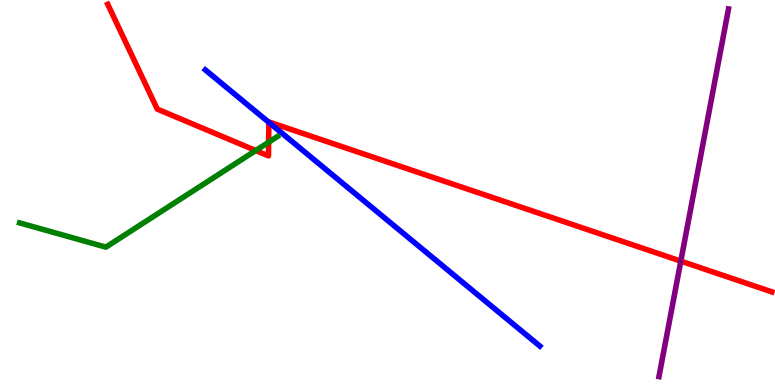[{'lines': ['blue', 'red'], 'intersections': [{'x': 3.47, 'y': 6.82}]}, {'lines': ['green', 'red'], 'intersections': [{'x': 3.3, 'y': 6.09}, {'x': 3.47, 'y': 6.31}]}, {'lines': ['purple', 'red'], 'intersections': [{'x': 8.78, 'y': 3.22}]}, {'lines': ['blue', 'green'], 'intersections': []}, {'lines': ['blue', 'purple'], 'intersections': []}, {'lines': ['green', 'purple'], 'intersections': []}]